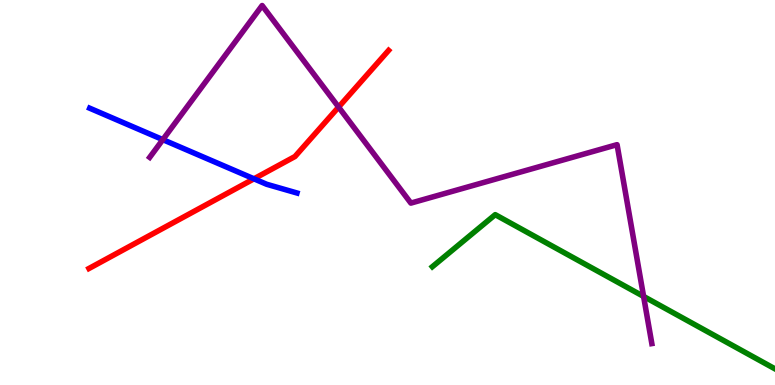[{'lines': ['blue', 'red'], 'intersections': [{'x': 3.28, 'y': 5.36}]}, {'lines': ['green', 'red'], 'intersections': []}, {'lines': ['purple', 'red'], 'intersections': [{'x': 4.37, 'y': 7.22}]}, {'lines': ['blue', 'green'], 'intersections': []}, {'lines': ['blue', 'purple'], 'intersections': [{'x': 2.1, 'y': 6.37}]}, {'lines': ['green', 'purple'], 'intersections': [{'x': 8.3, 'y': 2.3}]}]